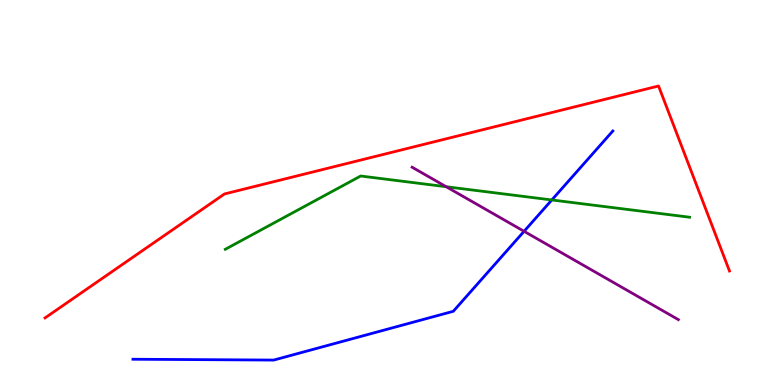[{'lines': ['blue', 'red'], 'intersections': []}, {'lines': ['green', 'red'], 'intersections': []}, {'lines': ['purple', 'red'], 'intersections': []}, {'lines': ['blue', 'green'], 'intersections': [{'x': 7.12, 'y': 4.81}]}, {'lines': ['blue', 'purple'], 'intersections': [{'x': 6.76, 'y': 3.99}]}, {'lines': ['green', 'purple'], 'intersections': [{'x': 5.76, 'y': 5.15}]}]